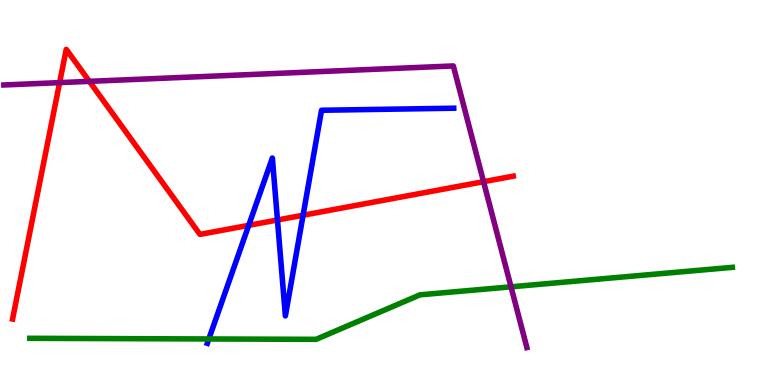[{'lines': ['blue', 'red'], 'intersections': [{'x': 3.21, 'y': 4.15}, {'x': 3.58, 'y': 4.29}, {'x': 3.91, 'y': 4.41}]}, {'lines': ['green', 'red'], 'intersections': []}, {'lines': ['purple', 'red'], 'intersections': [{'x': 0.769, 'y': 7.85}, {'x': 1.15, 'y': 7.89}, {'x': 6.24, 'y': 5.28}]}, {'lines': ['blue', 'green'], 'intersections': [{'x': 2.69, 'y': 1.2}]}, {'lines': ['blue', 'purple'], 'intersections': []}, {'lines': ['green', 'purple'], 'intersections': [{'x': 6.59, 'y': 2.55}]}]